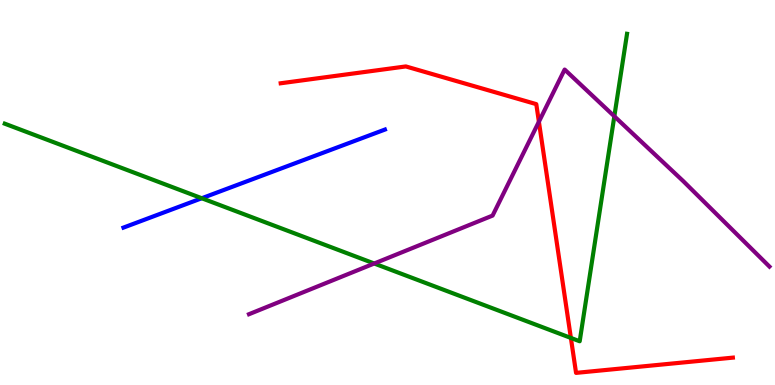[{'lines': ['blue', 'red'], 'intersections': []}, {'lines': ['green', 'red'], 'intersections': [{'x': 7.37, 'y': 1.22}]}, {'lines': ['purple', 'red'], 'intersections': [{'x': 6.95, 'y': 6.84}]}, {'lines': ['blue', 'green'], 'intersections': [{'x': 2.6, 'y': 4.85}]}, {'lines': ['blue', 'purple'], 'intersections': []}, {'lines': ['green', 'purple'], 'intersections': [{'x': 4.83, 'y': 3.16}, {'x': 7.93, 'y': 6.98}]}]